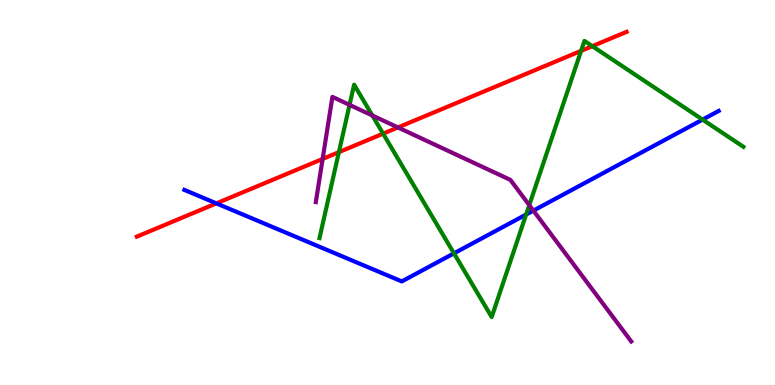[{'lines': ['blue', 'red'], 'intersections': [{'x': 2.79, 'y': 4.72}]}, {'lines': ['green', 'red'], 'intersections': [{'x': 4.37, 'y': 6.05}, {'x': 4.94, 'y': 6.53}, {'x': 7.5, 'y': 8.68}, {'x': 7.64, 'y': 8.8}]}, {'lines': ['purple', 'red'], 'intersections': [{'x': 4.16, 'y': 5.87}, {'x': 5.13, 'y': 6.69}]}, {'lines': ['blue', 'green'], 'intersections': [{'x': 5.86, 'y': 3.42}, {'x': 6.79, 'y': 4.43}, {'x': 9.07, 'y': 6.89}]}, {'lines': ['blue', 'purple'], 'intersections': [{'x': 6.88, 'y': 4.53}]}, {'lines': ['green', 'purple'], 'intersections': [{'x': 4.51, 'y': 7.28}, {'x': 4.8, 'y': 7.0}, {'x': 6.83, 'y': 4.67}]}]